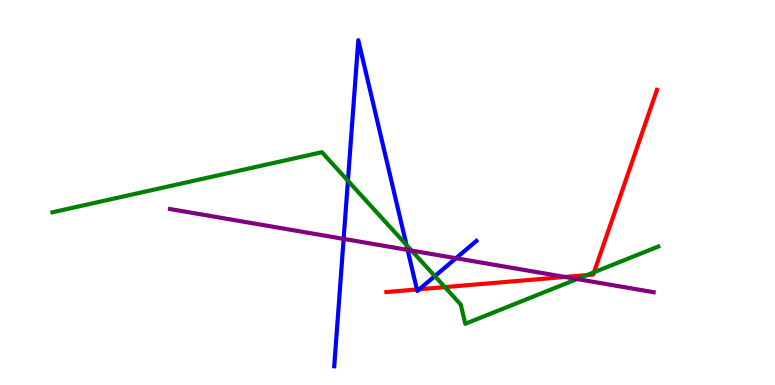[{'lines': ['blue', 'red'], 'intersections': [{'x': 5.38, 'y': 2.48}, {'x': 5.41, 'y': 2.49}]}, {'lines': ['green', 'red'], 'intersections': [{'x': 5.74, 'y': 2.54}, {'x': 7.57, 'y': 2.86}, {'x': 7.66, 'y': 2.93}]}, {'lines': ['purple', 'red'], 'intersections': [{'x': 7.29, 'y': 2.81}]}, {'lines': ['blue', 'green'], 'intersections': [{'x': 4.49, 'y': 5.3}, {'x': 5.24, 'y': 3.64}, {'x': 5.61, 'y': 2.83}]}, {'lines': ['blue', 'purple'], 'intersections': [{'x': 4.43, 'y': 3.79}, {'x': 5.26, 'y': 3.51}, {'x': 5.88, 'y': 3.29}]}, {'lines': ['green', 'purple'], 'intersections': [{'x': 5.31, 'y': 3.49}, {'x': 7.45, 'y': 2.75}]}]